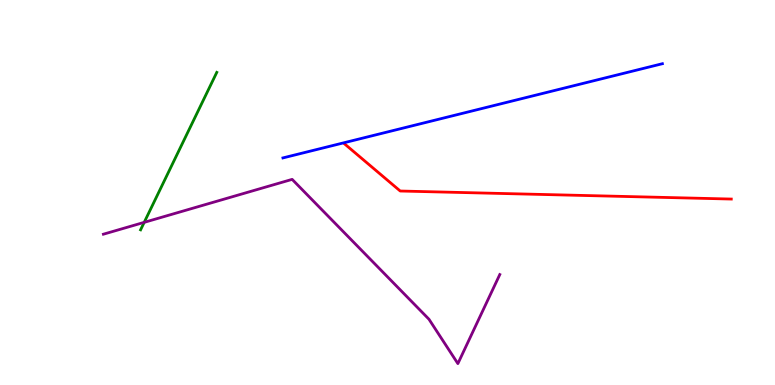[{'lines': ['blue', 'red'], 'intersections': []}, {'lines': ['green', 'red'], 'intersections': []}, {'lines': ['purple', 'red'], 'intersections': []}, {'lines': ['blue', 'green'], 'intersections': []}, {'lines': ['blue', 'purple'], 'intersections': []}, {'lines': ['green', 'purple'], 'intersections': [{'x': 1.86, 'y': 4.22}]}]